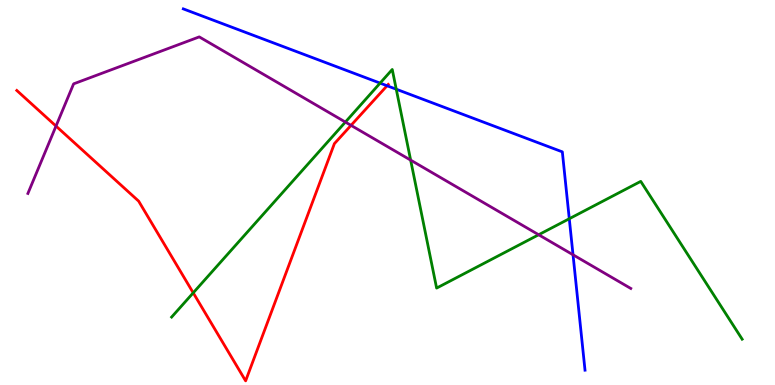[{'lines': ['blue', 'red'], 'intersections': [{'x': 4.99, 'y': 7.77}]}, {'lines': ['green', 'red'], 'intersections': [{'x': 2.49, 'y': 2.39}]}, {'lines': ['purple', 'red'], 'intersections': [{'x': 0.723, 'y': 6.73}, {'x': 4.53, 'y': 6.74}]}, {'lines': ['blue', 'green'], 'intersections': [{'x': 4.9, 'y': 7.84}, {'x': 5.11, 'y': 7.68}, {'x': 7.35, 'y': 4.32}]}, {'lines': ['blue', 'purple'], 'intersections': [{'x': 7.39, 'y': 3.38}]}, {'lines': ['green', 'purple'], 'intersections': [{'x': 4.46, 'y': 6.83}, {'x': 5.3, 'y': 5.84}, {'x': 6.95, 'y': 3.9}]}]